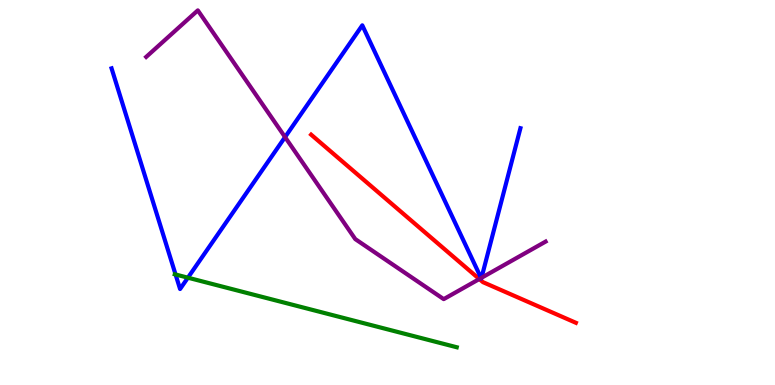[{'lines': ['blue', 'red'], 'intersections': []}, {'lines': ['green', 'red'], 'intersections': []}, {'lines': ['purple', 'red'], 'intersections': [{'x': 6.18, 'y': 2.75}]}, {'lines': ['blue', 'green'], 'intersections': [{'x': 2.27, 'y': 2.87}, {'x': 2.42, 'y': 2.79}]}, {'lines': ['blue', 'purple'], 'intersections': [{'x': 3.68, 'y': 6.44}, {'x': 6.21, 'y': 2.78}, {'x': 6.21, 'y': 2.78}]}, {'lines': ['green', 'purple'], 'intersections': []}]